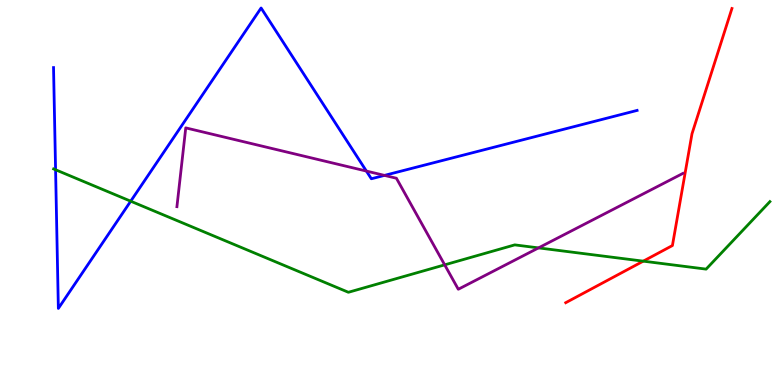[{'lines': ['blue', 'red'], 'intersections': []}, {'lines': ['green', 'red'], 'intersections': [{'x': 8.3, 'y': 3.22}]}, {'lines': ['purple', 'red'], 'intersections': []}, {'lines': ['blue', 'green'], 'intersections': [{'x': 0.717, 'y': 5.59}, {'x': 1.69, 'y': 4.77}]}, {'lines': ['blue', 'purple'], 'intersections': [{'x': 4.73, 'y': 5.56}, {'x': 4.96, 'y': 5.44}]}, {'lines': ['green', 'purple'], 'intersections': [{'x': 5.74, 'y': 3.12}, {'x': 6.95, 'y': 3.56}]}]